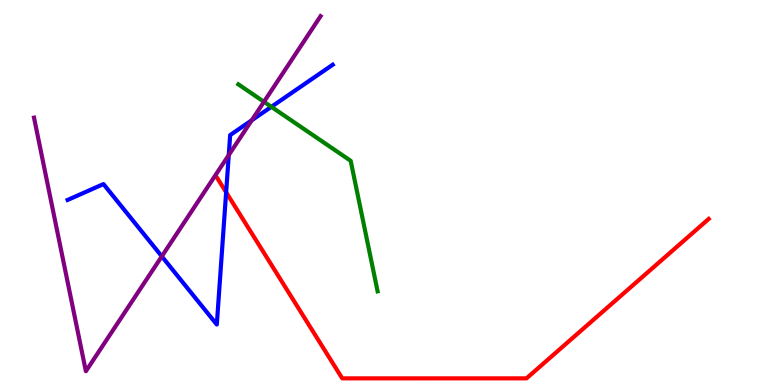[{'lines': ['blue', 'red'], 'intersections': [{'x': 2.92, 'y': 5.01}]}, {'lines': ['green', 'red'], 'intersections': []}, {'lines': ['purple', 'red'], 'intersections': []}, {'lines': ['blue', 'green'], 'intersections': [{'x': 3.5, 'y': 7.23}]}, {'lines': ['blue', 'purple'], 'intersections': [{'x': 2.09, 'y': 3.34}, {'x': 2.95, 'y': 5.97}, {'x': 3.25, 'y': 6.88}]}, {'lines': ['green', 'purple'], 'intersections': [{'x': 3.41, 'y': 7.36}]}]